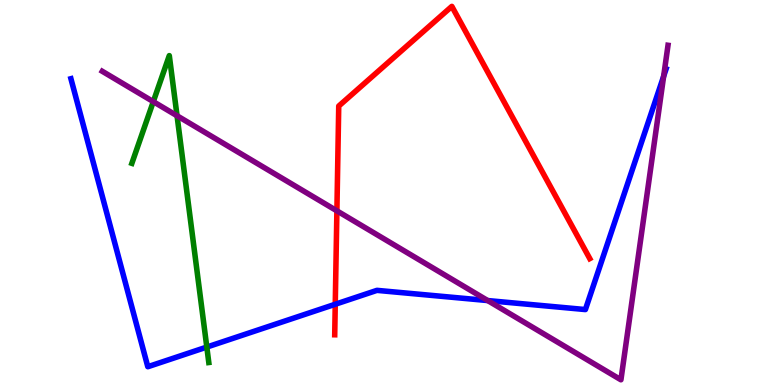[{'lines': ['blue', 'red'], 'intersections': [{'x': 4.33, 'y': 2.1}]}, {'lines': ['green', 'red'], 'intersections': []}, {'lines': ['purple', 'red'], 'intersections': [{'x': 4.35, 'y': 4.52}]}, {'lines': ['blue', 'green'], 'intersections': [{'x': 2.67, 'y': 0.985}]}, {'lines': ['blue', 'purple'], 'intersections': [{'x': 6.29, 'y': 2.19}, {'x': 8.56, 'y': 8.02}]}, {'lines': ['green', 'purple'], 'intersections': [{'x': 1.98, 'y': 7.36}, {'x': 2.28, 'y': 6.99}]}]